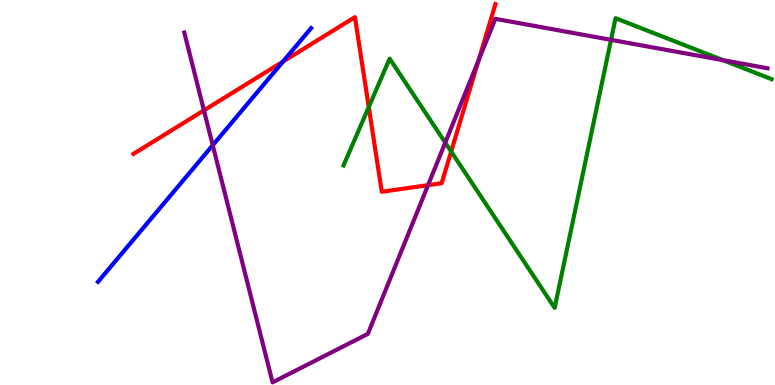[{'lines': ['blue', 'red'], 'intersections': [{'x': 3.65, 'y': 8.4}]}, {'lines': ['green', 'red'], 'intersections': [{'x': 4.76, 'y': 7.22}, {'x': 5.82, 'y': 6.06}]}, {'lines': ['purple', 'red'], 'intersections': [{'x': 2.63, 'y': 7.13}, {'x': 5.52, 'y': 5.19}, {'x': 6.18, 'y': 8.44}]}, {'lines': ['blue', 'green'], 'intersections': []}, {'lines': ['blue', 'purple'], 'intersections': [{'x': 2.75, 'y': 6.23}]}, {'lines': ['green', 'purple'], 'intersections': [{'x': 5.75, 'y': 6.3}, {'x': 7.88, 'y': 8.96}, {'x': 9.33, 'y': 8.44}]}]